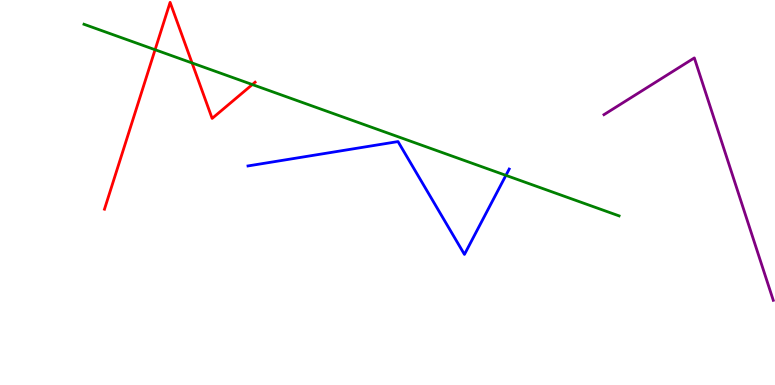[{'lines': ['blue', 'red'], 'intersections': []}, {'lines': ['green', 'red'], 'intersections': [{'x': 2.0, 'y': 8.71}, {'x': 2.48, 'y': 8.36}, {'x': 3.26, 'y': 7.8}]}, {'lines': ['purple', 'red'], 'intersections': []}, {'lines': ['blue', 'green'], 'intersections': [{'x': 6.53, 'y': 5.45}]}, {'lines': ['blue', 'purple'], 'intersections': []}, {'lines': ['green', 'purple'], 'intersections': []}]